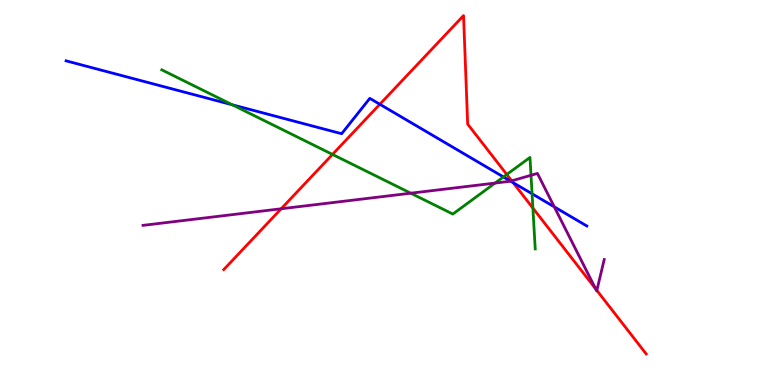[{'lines': ['blue', 'red'], 'intersections': [{'x': 4.9, 'y': 7.29}, {'x': 6.62, 'y': 5.26}]}, {'lines': ['green', 'red'], 'intersections': [{'x': 4.29, 'y': 5.99}, {'x': 6.54, 'y': 5.47}, {'x': 6.88, 'y': 4.6}]}, {'lines': ['purple', 'red'], 'intersections': [{'x': 3.63, 'y': 4.58}, {'x': 6.6, 'y': 5.3}, {'x': 7.69, 'y': 2.5}, {'x': 7.7, 'y': 2.46}]}, {'lines': ['blue', 'green'], 'intersections': [{'x': 3.0, 'y': 7.28}, {'x': 6.5, 'y': 5.4}, {'x': 6.87, 'y': 4.97}]}, {'lines': ['blue', 'purple'], 'intersections': [{'x': 6.59, 'y': 5.29}, {'x': 7.15, 'y': 4.63}]}, {'lines': ['green', 'purple'], 'intersections': [{'x': 5.3, 'y': 4.98}, {'x': 6.39, 'y': 5.24}, {'x': 6.85, 'y': 5.45}]}]